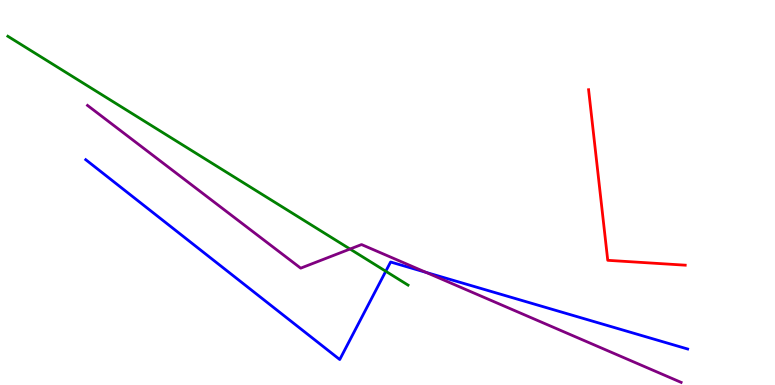[{'lines': ['blue', 'red'], 'intersections': []}, {'lines': ['green', 'red'], 'intersections': []}, {'lines': ['purple', 'red'], 'intersections': []}, {'lines': ['blue', 'green'], 'intersections': [{'x': 4.98, 'y': 2.95}]}, {'lines': ['blue', 'purple'], 'intersections': [{'x': 5.5, 'y': 2.93}]}, {'lines': ['green', 'purple'], 'intersections': [{'x': 4.52, 'y': 3.53}]}]